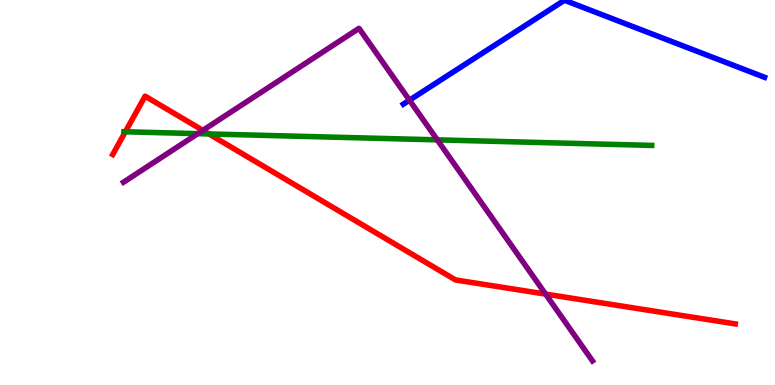[{'lines': ['blue', 'red'], 'intersections': []}, {'lines': ['green', 'red'], 'intersections': [{'x': 1.62, 'y': 6.58}, {'x': 2.7, 'y': 6.52}]}, {'lines': ['purple', 'red'], 'intersections': [{'x': 2.62, 'y': 6.61}, {'x': 7.04, 'y': 2.36}]}, {'lines': ['blue', 'green'], 'intersections': []}, {'lines': ['blue', 'purple'], 'intersections': [{'x': 5.28, 'y': 7.4}]}, {'lines': ['green', 'purple'], 'intersections': [{'x': 2.55, 'y': 6.53}, {'x': 5.64, 'y': 6.37}]}]